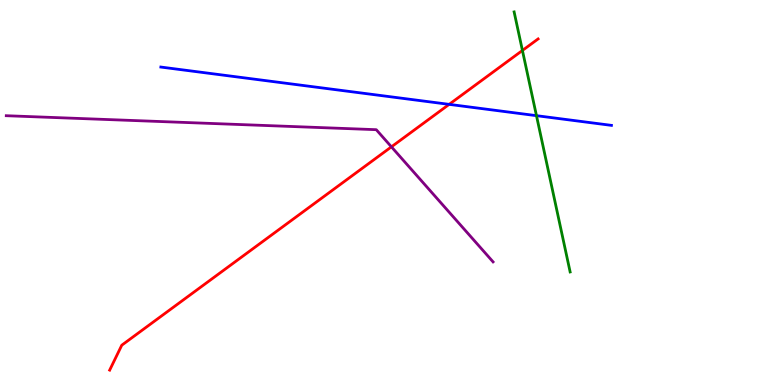[{'lines': ['blue', 'red'], 'intersections': [{'x': 5.8, 'y': 7.29}]}, {'lines': ['green', 'red'], 'intersections': [{'x': 6.74, 'y': 8.69}]}, {'lines': ['purple', 'red'], 'intersections': [{'x': 5.05, 'y': 6.19}]}, {'lines': ['blue', 'green'], 'intersections': [{'x': 6.92, 'y': 7.0}]}, {'lines': ['blue', 'purple'], 'intersections': []}, {'lines': ['green', 'purple'], 'intersections': []}]